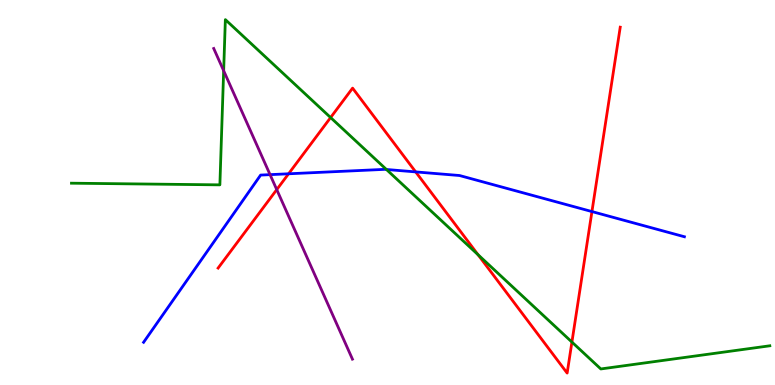[{'lines': ['blue', 'red'], 'intersections': [{'x': 3.72, 'y': 5.49}, {'x': 5.36, 'y': 5.54}, {'x': 7.64, 'y': 4.5}]}, {'lines': ['green', 'red'], 'intersections': [{'x': 4.27, 'y': 6.95}, {'x': 6.17, 'y': 3.38}, {'x': 7.38, 'y': 1.12}]}, {'lines': ['purple', 'red'], 'intersections': [{'x': 3.57, 'y': 5.07}]}, {'lines': ['blue', 'green'], 'intersections': [{'x': 4.99, 'y': 5.6}]}, {'lines': ['blue', 'purple'], 'intersections': [{'x': 3.48, 'y': 5.46}]}, {'lines': ['green', 'purple'], 'intersections': [{'x': 2.89, 'y': 8.16}]}]